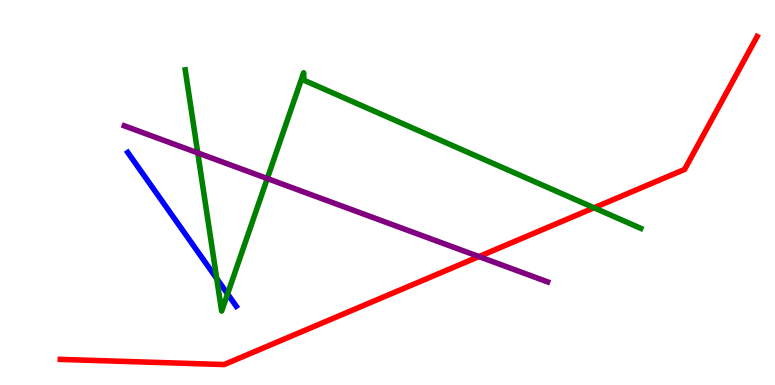[{'lines': ['blue', 'red'], 'intersections': []}, {'lines': ['green', 'red'], 'intersections': [{'x': 7.66, 'y': 4.6}]}, {'lines': ['purple', 'red'], 'intersections': [{'x': 6.18, 'y': 3.34}]}, {'lines': ['blue', 'green'], 'intersections': [{'x': 2.8, 'y': 2.76}, {'x': 2.94, 'y': 2.37}]}, {'lines': ['blue', 'purple'], 'intersections': []}, {'lines': ['green', 'purple'], 'intersections': [{'x': 2.55, 'y': 6.03}, {'x': 3.45, 'y': 5.36}]}]